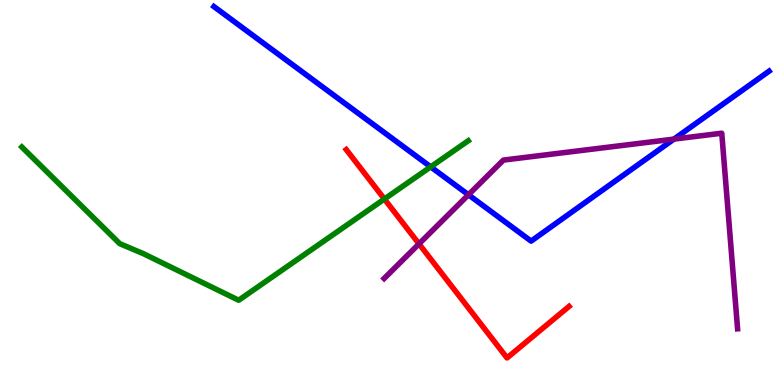[{'lines': ['blue', 'red'], 'intersections': []}, {'lines': ['green', 'red'], 'intersections': [{'x': 4.96, 'y': 4.83}]}, {'lines': ['purple', 'red'], 'intersections': [{'x': 5.41, 'y': 3.67}]}, {'lines': ['blue', 'green'], 'intersections': [{'x': 5.56, 'y': 5.67}]}, {'lines': ['blue', 'purple'], 'intersections': [{'x': 6.04, 'y': 4.94}, {'x': 8.7, 'y': 6.39}]}, {'lines': ['green', 'purple'], 'intersections': []}]